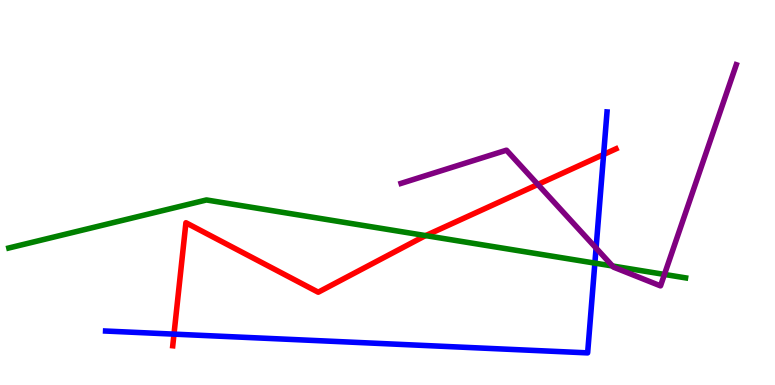[{'lines': ['blue', 'red'], 'intersections': [{'x': 2.25, 'y': 1.32}, {'x': 7.79, 'y': 5.99}]}, {'lines': ['green', 'red'], 'intersections': [{'x': 5.49, 'y': 3.88}]}, {'lines': ['purple', 'red'], 'intersections': [{'x': 6.94, 'y': 5.21}]}, {'lines': ['blue', 'green'], 'intersections': [{'x': 7.68, 'y': 3.17}]}, {'lines': ['blue', 'purple'], 'intersections': [{'x': 7.69, 'y': 3.56}]}, {'lines': ['green', 'purple'], 'intersections': [{'x': 7.9, 'y': 3.09}, {'x': 8.57, 'y': 2.87}]}]